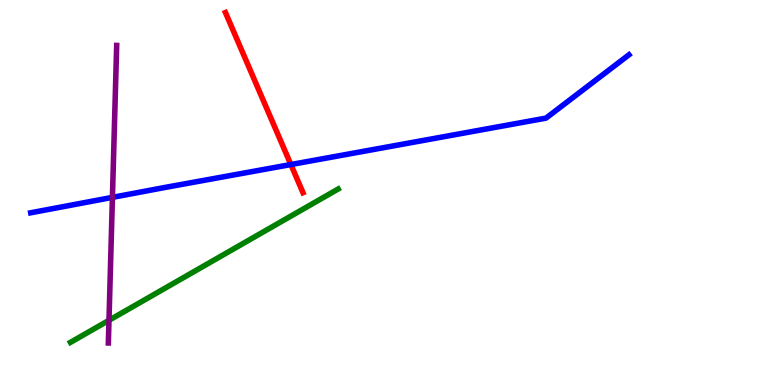[{'lines': ['blue', 'red'], 'intersections': [{'x': 3.75, 'y': 5.73}]}, {'lines': ['green', 'red'], 'intersections': []}, {'lines': ['purple', 'red'], 'intersections': []}, {'lines': ['blue', 'green'], 'intersections': []}, {'lines': ['blue', 'purple'], 'intersections': [{'x': 1.45, 'y': 4.87}]}, {'lines': ['green', 'purple'], 'intersections': [{'x': 1.41, 'y': 1.68}]}]